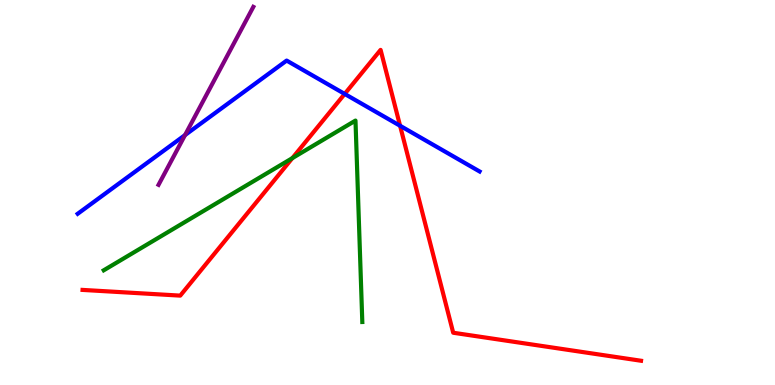[{'lines': ['blue', 'red'], 'intersections': [{'x': 4.45, 'y': 7.56}, {'x': 5.16, 'y': 6.73}]}, {'lines': ['green', 'red'], 'intersections': [{'x': 3.77, 'y': 5.89}]}, {'lines': ['purple', 'red'], 'intersections': []}, {'lines': ['blue', 'green'], 'intersections': []}, {'lines': ['blue', 'purple'], 'intersections': [{'x': 2.39, 'y': 6.49}]}, {'lines': ['green', 'purple'], 'intersections': []}]